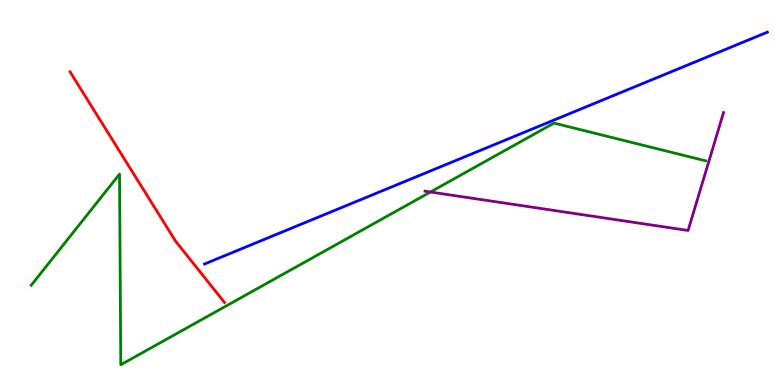[{'lines': ['blue', 'red'], 'intersections': []}, {'lines': ['green', 'red'], 'intersections': []}, {'lines': ['purple', 'red'], 'intersections': []}, {'lines': ['blue', 'green'], 'intersections': []}, {'lines': ['blue', 'purple'], 'intersections': []}, {'lines': ['green', 'purple'], 'intersections': [{'x': 5.55, 'y': 5.01}]}]